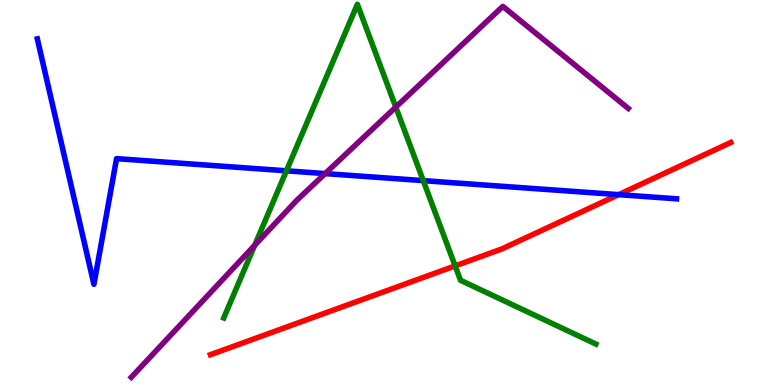[{'lines': ['blue', 'red'], 'intersections': [{'x': 7.98, 'y': 4.94}]}, {'lines': ['green', 'red'], 'intersections': [{'x': 5.87, 'y': 3.09}]}, {'lines': ['purple', 'red'], 'intersections': []}, {'lines': ['blue', 'green'], 'intersections': [{'x': 3.7, 'y': 5.56}, {'x': 5.46, 'y': 5.31}]}, {'lines': ['blue', 'purple'], 'intersections': [{'x': 4.2, 'y': 5.49}]}, {'lines': ['green', 'purple'], 'intersections': [{'x': 3.29, 'y': 3.63}, {'x': 5.11, 'y': 7.22}]}]